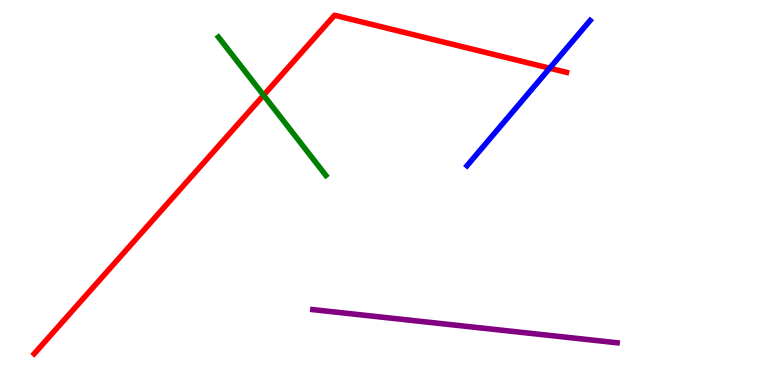[{'lines': ['blue', 'red'], 'intersections': [{'x': 7.09, 'y': 8.23}]}, {'lines': ['green', 'red'], 'intersections': [{'x': 3.4, 'y': 7.53}]}, {'lines': ['purple', 'red'], 'intersections': []}, {'lines': ['blue', 'green'], 'intersections': []}, {'lines': ['blue', 'purple'], 'intersections': []}, {'lines': ['green', 'purple'], 'intersections': []}]